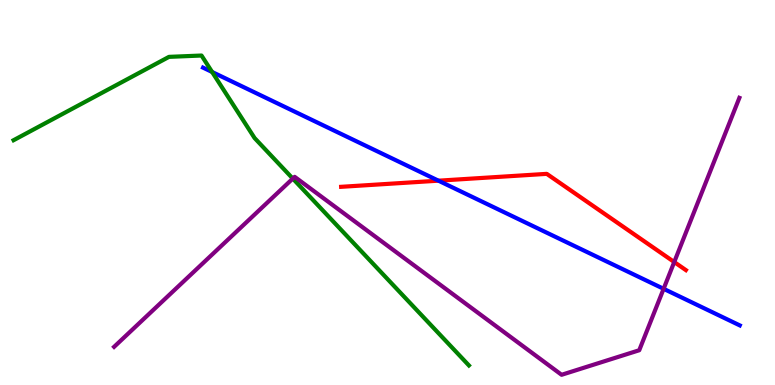[{'lines': ['blue', 'red'], 'intersections': [{'x': 5.66, 'y': 5.31}]}, {'lines': ['green', 'red'], 'intersections': []}, {'lines': ['purple', 'red'], 'intersections': [{'x': 8.7, 'y': 3.19}]}, {'lines': ['blue', 'green'], 'intersections': [{'x': 2.74, 'y': 8.13}]}, {'lines': ['blue', 'purple'], 'intersections': [{'x': 8.56, 'y': 2.5}]}, {'lines': ['green', 'purple'], 'intersections': [{'x': 3.78, 'y': 5.36}]}]